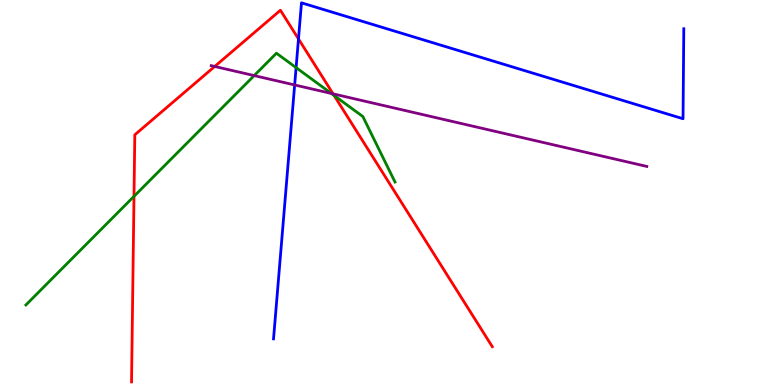[{'lines': ['blue', 'red'], 'intersections': [{'x': 3.85, 'y': 8.99}]}, {'lines': ['green', 'red'], 'intersections': [{'x': 1.73, 'y': 4.9}, {'x': 4.31, 'y': 7.52}]}, {'lines': ['purple', 'red'], 'intersections': [{'x': 2.77, 'y': 8.27}, {'x': 4.3, 'y': 7.56}]}, {'lines': ['blue', 'green'], 'intersections': [{'x': 3.82, 'y': 8.24}]}, {'lines': ['blue', 'purple'], 'intersections': [{'x': 3.8, 'y': 7.79}]}, {'lines': ['green', 'purple'], 'intersections': [{'x': 3.28, 'y': 8.04}, {'x': 4.28, 'y': 7.57}]}]